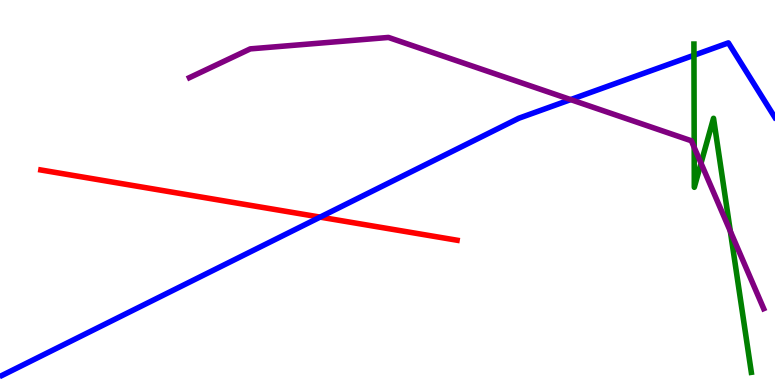[{'lines': ['blue', 'red'], 'intersections': [{'x': 4.13, 'y': 4.36}]}, {'lines': ['green', 'red'], 'intersections': []}, {'lines': ['purple', 'red'], 'intersections': []}, {'lines': ['blue', 'green'], 'intersections': [{'x': 8.95, 'y': 8.56}]}, {'lines': ['blue', 'purple'], 'intersections': [{'x': 7.36, 'y': 7.41}]}, {'lines': ['green', 'purple'], 'intersections': [{'x': 8.96, 'y': 6.17}, {'x': 9.05, 'y': 5.76}, {'x': 9.42, 'y': 3.99}]}]